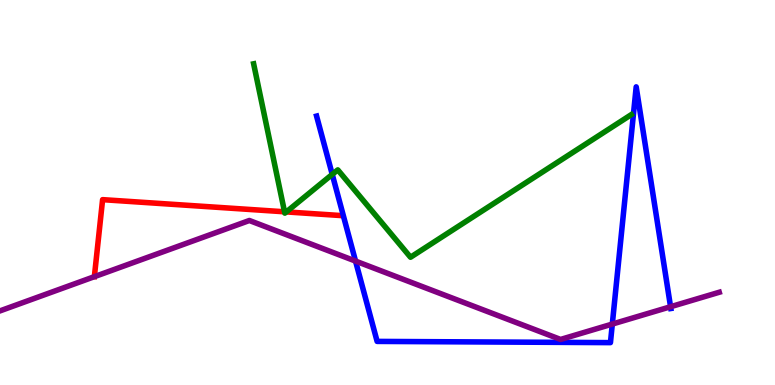[{'lines': ['blue', 'red'], 'intersections': []}, {'lines': ['green', 'red'], 'intersections': [{'x': 3.67, 'y': 4.5}, {'x': 3.69, 'y': 4.5}]}, {'lines': ['purple', 'red'], 'intersections': []}, {'lines': ['blue', 'green'], 'intersections': [{'x': 4.29, 'y': 5.47}]}, {'lines': ['blue', 'purple'], 'intersections': [{'x': 4.59, 'y': 3.22}, {'x': 7.9, 'y': 1.58}, {'x': 8.65, 'y': 2.03}]}, {'lines': ['green', 'purple'], 'intersections': []}]